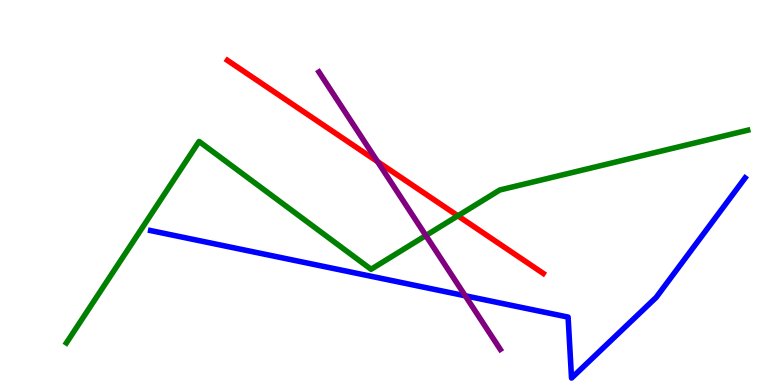[{'lines': ['blue', 'red'], 'intersections': []}, {'lines': ['green', 'red'], 'intersections': [{'x': 5.91, 'y': 4.39}]}, {'lines': ['purple', 'red'], 'intersections': [{'x': 4.87, 'y': 5.8}]}, {'lines': ['blue', 'green'], 'intersections': []}, {'lines': ['blue', 'purple'], 'intersections': [{'x': 6.0, 'y': 2.32}]}, {'lines': ['green', 'purple'], 'intersections': [{'x': 5.49, 'y': 3.88}]}]